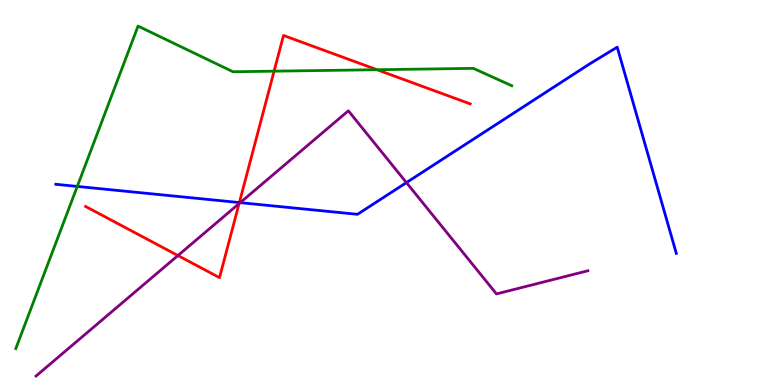[{'lines': ['blue', 'red'], 'intersections': [{'x': 3.09, 'y': 4.74}]}, {'lines': ['green', 'red'], 'intersections': [{'x': 3.54, 'y': 8.15}, {'x': 4.86, 'y': 8.19}]}, {'lines': ['purple', 'red'], 'intersections': [{'x': 2.3, 'y': 3.36}, {'x': 3.08, 'y': 4.71}]}, {'lines': ['blue', 'green'], 'intersections': [{'x': 0.997, 'y': 5.16}]}, {'lines': ['blue', 'purple'], 'intersections': [{'x': 3.1, 'y': 4.74}, {'x': 5.24, 'y': 5.26}]}, {'lines': ['green', 'purple'], 'intersections': []}]